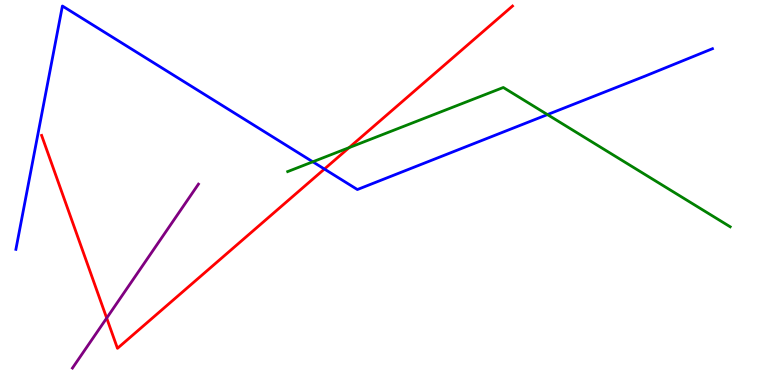[{'lines': ['blue', 'red'], 'intersections': [{'x': 4.19, 'y': 5.61}]}, {'lines': ['green', 'red'], 'intersections': [{'x': 4.5, 'y': 6.17}]}, {'lines': ['purple', 'red'], 'intersections': [{'x': 1.38, 'y': 1.74}]}, {'lines': ['blue', 'green'], 'intersections': [{'x': 4.04, 'y': 5.8}, {'x': 7.06, 'y': 7.02}]}, {'lines': ['blue', 'purple'], 'intersections': []}, {'lines': ['green', 'purple'], 'intersections': []}]